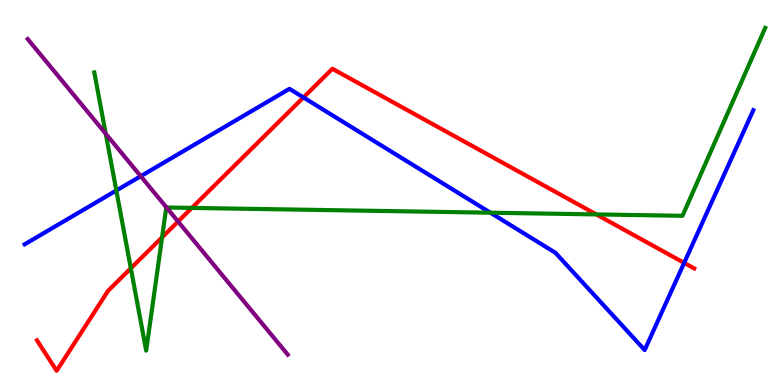[{'lines': ['blue', 'red'], 'intersections': [{'x': 3.92, 'y': 7.47}, {'x': 8.83, 'y': 3.17}]}, {'lines': ['green', 'red'], 'intersections': [{'x': 1.69, 'y': 3.03}, {'x': 2.09, 'y': 3.83}, {'x': 2.48, 'y': 4.6}, {'x': 7.69, 'y': 4.43}]}, {'lines': ['purple', 'red'], 'intersections': [{'x': 2.3, 'y': 4.25}]}, {'lines': ['blue', 'green'], 'intersections': [{'x': 1.5, 'y': 5.05}, {'x': 6.33, 'y': 4.48}]}, {'lines': ['blue', 'purple'], 'intersections': [{'x': 1.82, 'y': 5.42}]}, {'lines': ['green', 'purple'], 'intersections': [{'x': 1.36, 'y': 6.53}, {'x': 2.15, 'y': 4.61}]}]